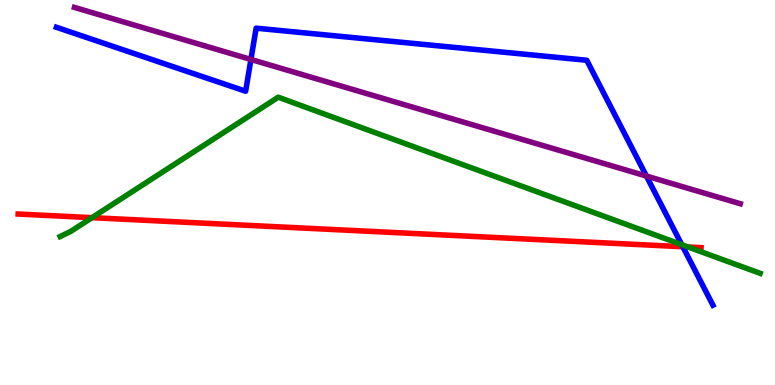[{'lines': ['blue', 'red'], 'intersections': [{'x': 8.81, 'y': 3.59}]}, {'lines': ['green', 'red'], 'intersections': [{'x': 1.19, 'y': 4.35}, {'x': 8.88, 'y': 3.58}]}, {'lines': ['purple', 'red'], 'intersections': []}, {'lines': ['blue', 'green'], 'intersections': [{'x': 8.8, 'y': 3.64}]}, {'lines': ['blue', 'purple'], 'intersections': [{'x': 3.24, 'y': 8.46}, {'x': 8.34, 'y': 5.43}]}, {'lines': ['green', 'purple'], 'intersections': []}]